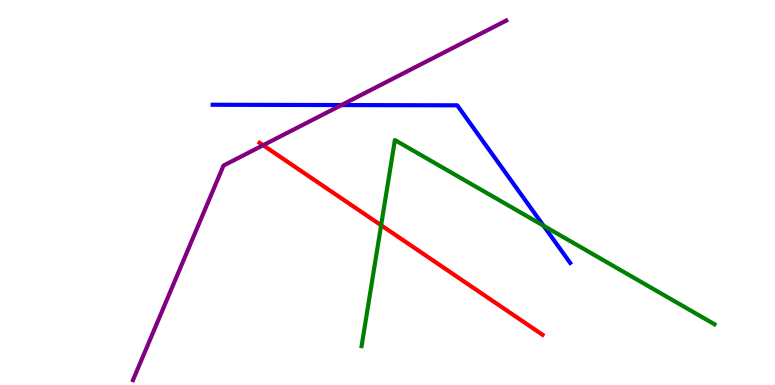[{'lines': ['blue', 'red'], 'intersections': []}, {'lines': ['green', 'red'], 'intersections': [{'x': 4.92, 'y': 4.15}]}, {'lines': ['purple', 'red'], 'intersections': [{'x': 3.4, 'y': 6.23}]}, {'lines': ['blue', 'green'], 'intersections': [{'x': 7.01, 'y': 4.14}]}, {'lines': ['blue', 'purple'], 'intersections': [{'x': 4.41, 'y': 7.27}]}, {'lines': ['green', 'purple'], 'intersections': []}]